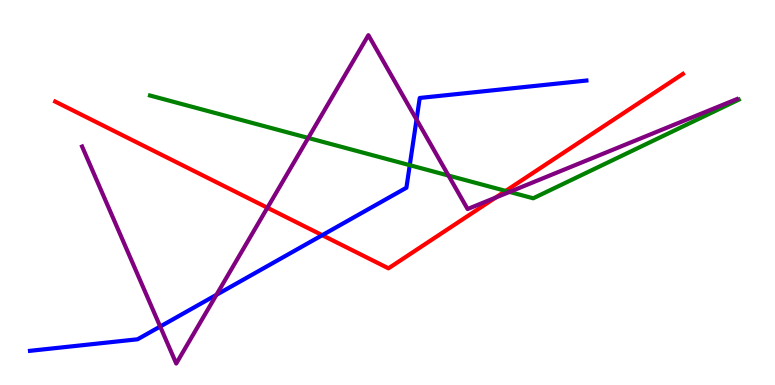[{'lines': ['blue', 'red'], 'intersections': [{'x': 4.16, 'y': 3.89}]}, {'lines': ['green', 'red'], 'intersections': [{'x': 6.53, 'y': 5.04}]}, {'lines': ['purple', 'red'], 'intersections': [{'x': 3.45, 'y': 4.6}, {'x': 6.39, 'y': 4.87}]}, {'lines': ['blue', 'green'], 'intersections': [{'x': 5.29, 'y': 5.71}]}, {'lines': ['blue', 'purple'], 'intersections': [{'x': 2.07, 'y': 1.52}, {'x': 2.79, 'y': 2.34}, {'x': 5.37, 'y': 6.89}]}, {'lines': ['green', 'purple'], 'intersections': [{'x': 3.98, 'y': 6.42}, {'x': 5.79, 'y': 5.44}, {'x': 6.57, 'y': 5.01}]}]